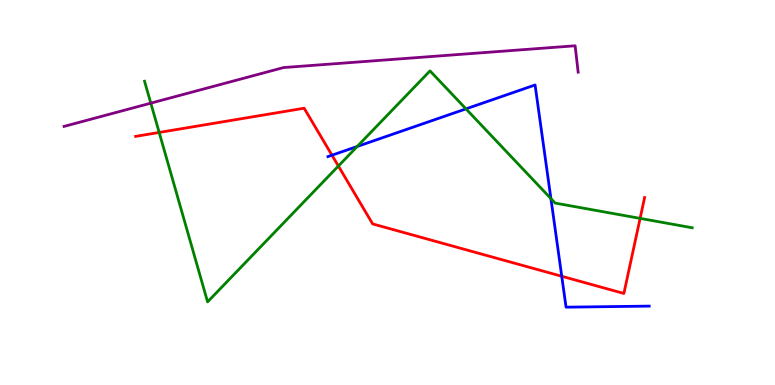[{'lines': ['blue', 'red'], 'intersections': [{'x': 4.28, 'y': 5.97}, {'x': 7.25, 'y': 2.82}]}, {'lines': ['green', 'red'], 'intersections': [{'x': 2.05, 'y': 6.56}, {'x': 4.37, 'y': 5.69}, {'x': 8.26, 'y': 4.33}]}, {'lines': ['purple', 'red'], 'intersections': []}, {'lines': ['blue', 'green'], 'intersections': [{'x': 4.61, 'y': 6.2}, {'x': 6.01, 'y': 7.17}, {'x': 7.11, 'y': 4.84}]}, {'lines': ['blue', 'purple'], 'intersections': []}, {'lines': ['green', 'purple'], 'intersections': [{'x': 1.95, 'y': 7.32}]}]